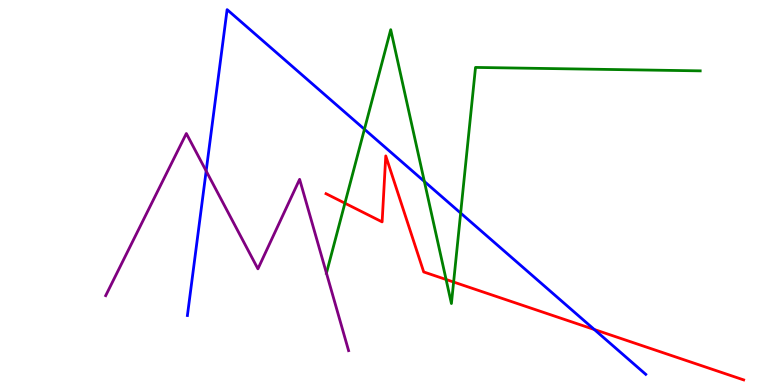[{'lines': ['blue', 'red'], 'intersections': [{'x': 7.67, 'y': 1.44}]}, {'lines': ['green', 'red'], 'intersections': [{'x': 4.45, 'y': 4.72}, {'x': 5.76, 'y': 2.74}, {'x': 5.85, 'y': 2.67}]}, {'lines': ['purple', 'red'], 'intersections': []}, {'lines': ['blue', 'green'], 'intersections': [{'x': 4.7, 'y': 6.64}, {'x': 5.48, 'y': 5.29}, {'x': 5.94, 'y': 4.47}]}, {'lines': ['blue', 'purple'], 'intersections': [{'x': 2.66, 'y': 5.56}]}, {'lines': ['green', 'purple'], 'intersections': [{'x': 4.21, 'y': 2.91}]}]